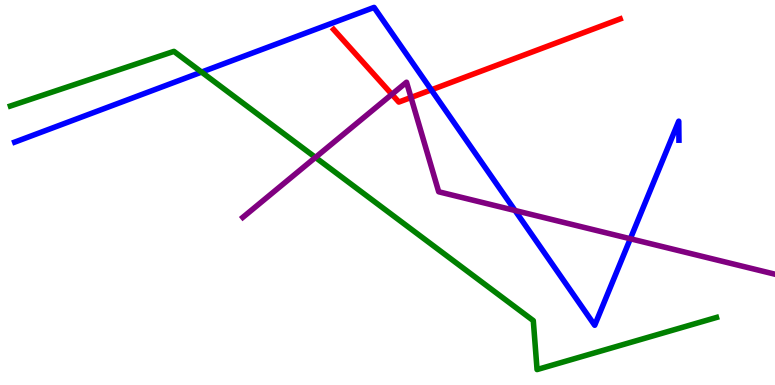[{'lines': ['blue', 'red'], 'intersections': [{'x': 5.57, 'y': 7.67}]}, {'lines': ['green', 'red'], 'intersections': []}, {'lines': ['purple', 'red'], 'intersections': [{'x': 5.06, 'y': 7.55}, {'x': 5.3, 'y': 7.47}]}, {'lines': ['blue', 'green'], 'intersections': [{'x': 2.6, 'y': 8.13}]}, {'lines': ['blue', 'purple'], 'intersections': [{'x': 6.65, 'y': 4.53}, {'x': 8.13, 'y': 3.8}]}, {'lines': ['green', 'purple'], 'intersections': [{'x': 4.07, 'y': 5.91}]}]